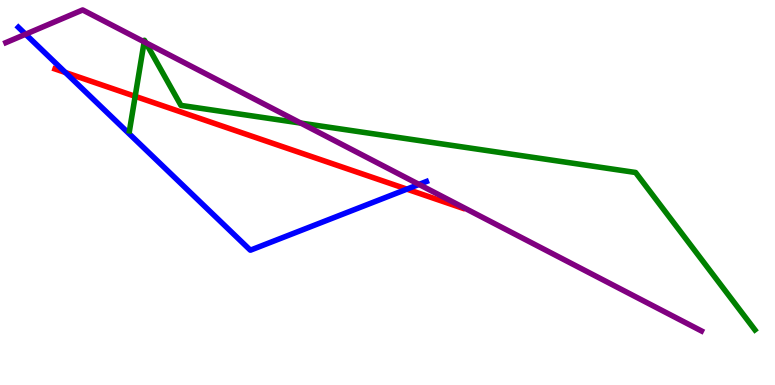[{'lines': ['blue', 'red'], 'intersections': [{'x': 0.844, 'y': 8.12}, {'x': 5.25, 'y': 5.09}]}, {'lines': ['green', 'red'], 'intersections': [{'x': 1.74, 'y': 7.5}]}, {'lines': ['purple', 'red'], 'intersections': []}, {'lines': ['blue', 'green'], 'intersections': []}, {'lines': ['blue', 'purple'], 'intersections': [{'x': 0.33, 'y': 9.11}, {'x': 5.41, 'y': 5.21}]}, {'lines': ['green', 'purple'], 'intersections': [{'x': 1.86, 'y': 8.91}, {'x': 1.88, 'y': 8.89}, {'x': 3.88, 'y': 6.8}]}]